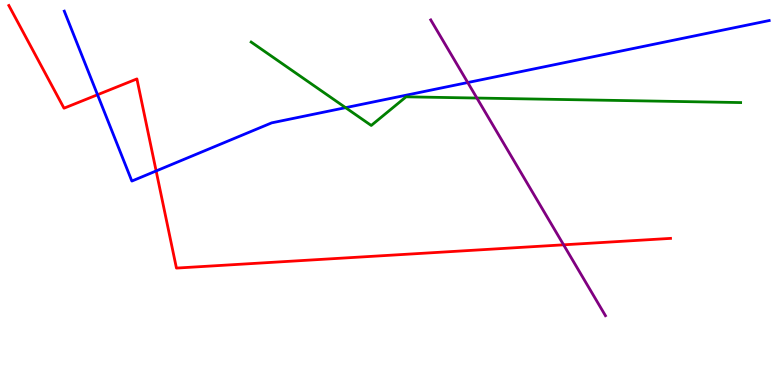[{'lines': ['blue', 'red'], 'intersections': [{'x': 1.26, 'y': 7.54}, {'x': 2.01, 'y': 5.56}]}, {'lines': ['green', 'red'], 'intersections': []}, {'lines': ['purple', 'red'], 'intersections': [{'x': 7.27, 'y': 3.64}]}, {'lines': ['blue', 'green'], 'intersections': [{'x': 4.46, 'y': 7.2}]}, {'lines': ['blue', 'purple'], 'intersections': [{'x': 6.04, 'y': 7.86}]}, {'lines': ['green', 'purple'], 'intersections': [{'x': 6.15, 'y': 7.45}]}]